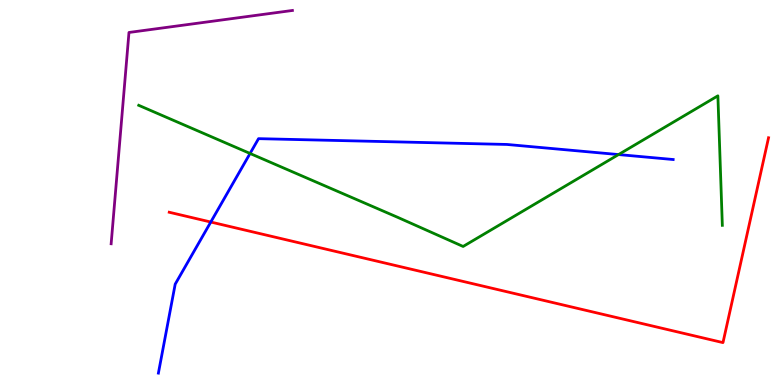[{'lines': ['blue', 'red'], 'intersections': [{'x': 2.72, 'y': 4.23}]}, {'lines': ['green', 'red'], 'intersections': []}, {'lines': ['purple', 'red'], 'intersections': []}, {'lines': ['blue', 'green'], 'intersections': [{'x': 3.23, 'y': 6.01}, {'x': 7.98, 'y': 5.99}]}, {'lines': ['blue', 'purple'], 'intersections': []}, {'lines': ['green', 'purple'], 'intersections': []}]